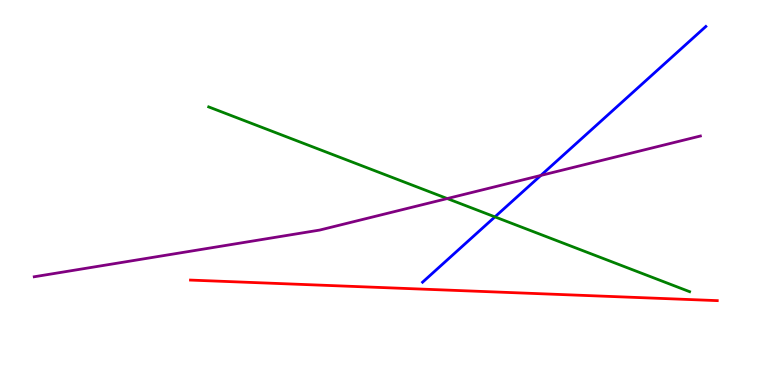[{'lines': ['blue', 'red'], 'intersections': []}, {'lines': ['green', 'red'], 'intersections': []}, {'lines': ['purple', 'red'], 'intersections': []}, {'lines': ['blue', 'green'], 'intersections': [{'x': 6.39, 'y': 4.37}]}, {'lines': ['blue', 'purple'], 'intersections': [{'x': 6.98, 'y': 5.44}]}, {'lines': ['green', 'purple'], 'intersections': [{'x': 5.77, 'y': 4.84}]}]